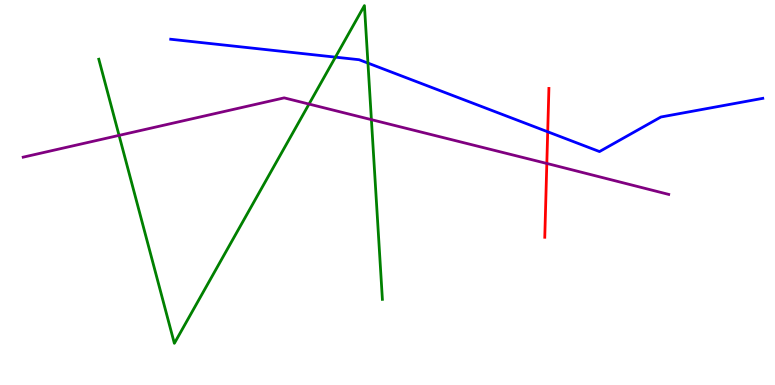[{'lines': ['blue', 'red'], 'intersections': [{'x': 7.07, 'y': 6.58}]}, {'lines': ['green', 'red'], 'intersections': []}, {'lines': ['purple', 'red'], 'intersections': [{'x': 7.06, 'y': 5.75}]}, {'lines': ['blue', 'green'], 'intersections': [{'x': 4.33, 'y': 8.52}, {'x': 4.75, 'y': 8.36}]}, {'lines': ['blue', 'purple'], 'intersections': []}, {'lines': ['green', 'purple'], 'intersections': [{'x': 1.54, 'y': 6.48}, {'x': 3.99, 'y': 7.3}, {'x': 4.79, 'y': 6.89}]}]